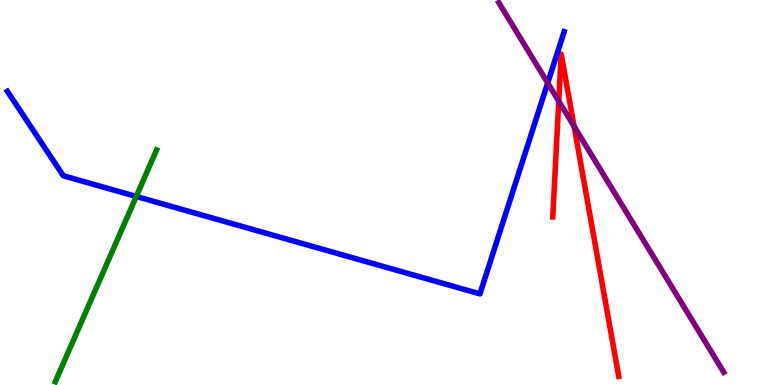[{'lines': ['blue', 'red'], 'intersections': []}, {'lines': ['green', 'red'], 'intersections': []}, {'lines': ['purple', 'red'], 'intersections': [{'x': 7.21, 'y': 7.37}, {'x': 7.41, 'y': 6.72}]}, {'lines': ['blue', 'green'], 'intersections': [{'x': 1.76, 'y': 4.9}]}, {'lines': ['blue', 'purple'], 'intersections': [{'x': 7.07, 'y': 7.84}]}, {'lines': ['green', 'purple'], 'intersections': []}]